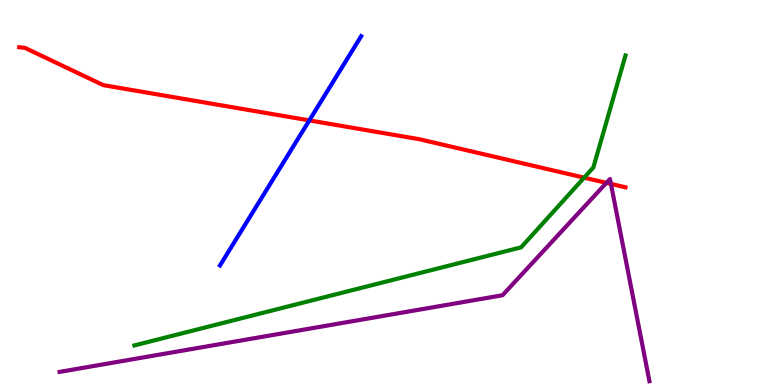[{'lines': ['blue', 'red'], 'intersections': [{'x': 3.99, 'y': 6.87}]}, {'lines': ['green', 'red'], 'intersections': [{'x': 7.54, 'y': 5.39}]}, {'lines': ['purple', 'red'], 'intersections': [{'x': 7.82, 'y': 5.25}, {'x': 7.88, 'y': 5.22}]}, {'lines': ['blue', 'green'], 'intersections': []}, {'lines': ['blue', 'purple'], 'intersections': []}, {'lines': ['green', 'purple'], 'intersections': []}]